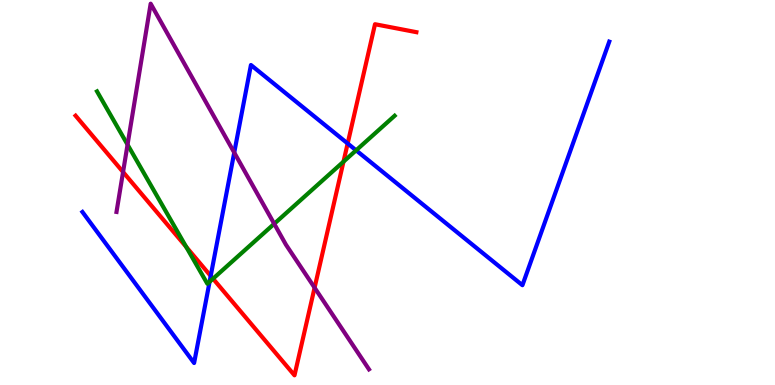[{'lines': ['blue', 'red'], 'intersections': [{'x': 2.72, 'y': 2.83}, {'x': 4.49, 'y': 6.27}]}, {'lines': ['green', 'red'], 'intersections': [{'x': 2.4, 'y': 3.59}, {'x': 2.75, 'y': 2.76}, {'x': 4.43, 'y': 5.8}]}, {'lines': ['purple', 'red'], 'intersections': [{'x': 1.59, 'y': 5.53}, {'x': 4.06, 'y': 2.53}]}, {'lines': ['blue', 'green'], 'intersections': [{'x': 2.7, 'y': 2.68}, {'x': 4.6, 'y': 6.1}]}, {'lines': ['blue', 'purple'], 'intersections': [{'x': 3.02, 'y': 6.04}]}, {'lines': ['green', 'purple'], 'intersections': [{'x': 1.65, 'y': 6.24}, {'x': 3.54, 'y': 4.19}]}]